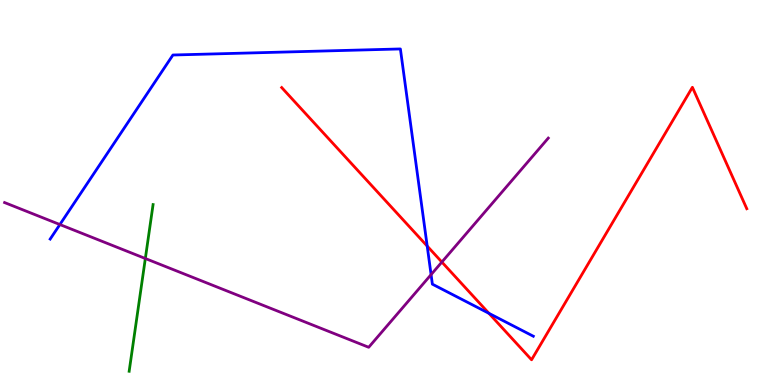[{'lines': ['blue', 'red'], 'intersections': [{'x': 5.51, 'y': 3.61}, {'x': 6.31, 'y': 1.86}]}, {'lines': ['green', 'red'], 'intersections': []}, {'lines': ['purple', 'red'], 'intersections': [{'x': 5.7, 'y': 3.19}]}, {'lines': ['blue', 'green'], 'intersections': []}, {'lines': ['blue', 'purple'], 'intersections': [{'x': 0.773, 'y': 4.17}, {'x': 5.56, 'y': 2.87}]}, {'lines': ['green', 'purple'], 'intersections': [{'x': 1.88, 'y': 3.29}]}]